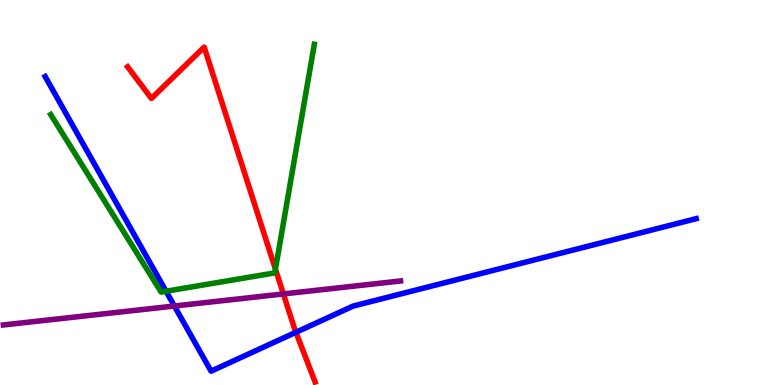[{'lines': ['blue', 'red'], 'intersections': [{'x': 3.82, 'y': 1.37}]}, {'lines': ['green', 'red'], 'intersections': [{'x': 3.55, 'y': 3.01}]}, {'lines': ['purple', 'red'], 'intersections': [{'x': 3.66, 'y': 2.37}]}, {'lines': ['blue', 'green'], 'intersections': [{'x': 2.14, 'y': 2.44}]}, {'lines': ['blue', 'purple'], 'intersections': [{'x': 2.25, 'y': 2.05}]}, {'lines': ['green', 'purple'], 'intersections': []}]